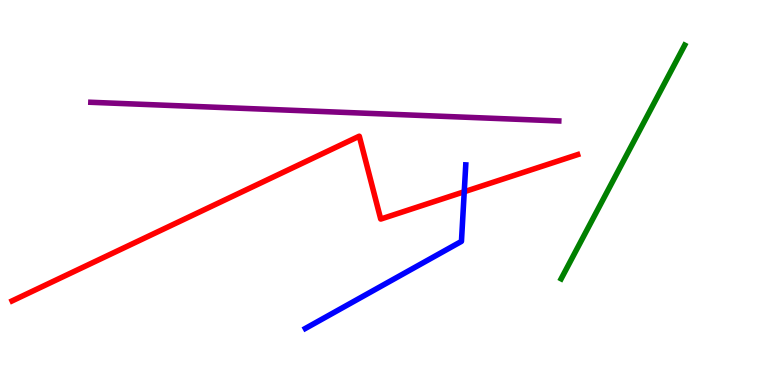[{'lines': ['blue', 'red'], 'intersections': [{'x': 5.99, 'y': 5.02}]}, {'lines': ['green', 'red'], 'intersections': []}, {'lines': ['purple', 'red'], 'intersections': []}, {'lines': ['blue', 'green'], 'intersections': []}, {'lines': ['blue', 'purple'], 'intersections': []}, {'lines': ['green', 'purple'], 'intersections': []}]